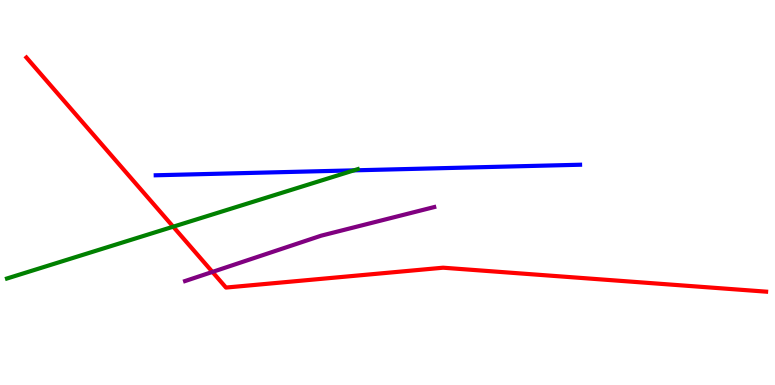[{'lines': ['blue', 'red'], 'intersections': []}, {'lines': ['green', 'red'], 'intersections': [{'x': 2.23, 'y': 4.11}]}, {'lines': ['purple', 'red'], 'intersections': [{'x': 2.74, 'y': 2.94}]}, {'lines': ['blue', 'green'], 'intersections': [{'x': 4.57, 'y': 5.58}]}, {'lines': ['blue', 'purple'], 'intersections': []}, {'lines': ['green', 'purple'], 'intersections': []}]